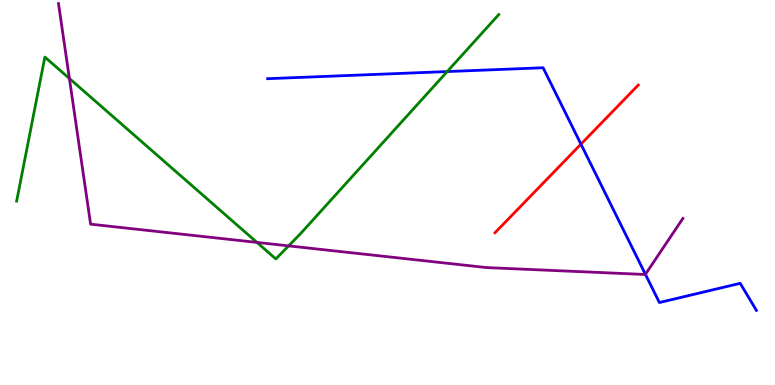[{'lines': ['blue', 'red'], 'intersections': [{'x': 7.5, 'y': 6.26}]}, {'lines': ['green', 'red'], 'intersections': []}, {'lines': ['purple', 'red'], 'intersections': []}, {'lines': ['blue', 'green'], 'intersections': [{'x': 5.77, 'y': 8.14}]}, {'lines': ['blue', 'purple'], 'intersections': [{'x': 8.33, 'y': 2.87}]}, {'lines': ['green', 'purple'], 'intersections': [{'x': 0.895, 'y': 7.96}, {'x': 3.32, 'y': 3.7}, {'x': 3.72, 'y': 3.61}]}]